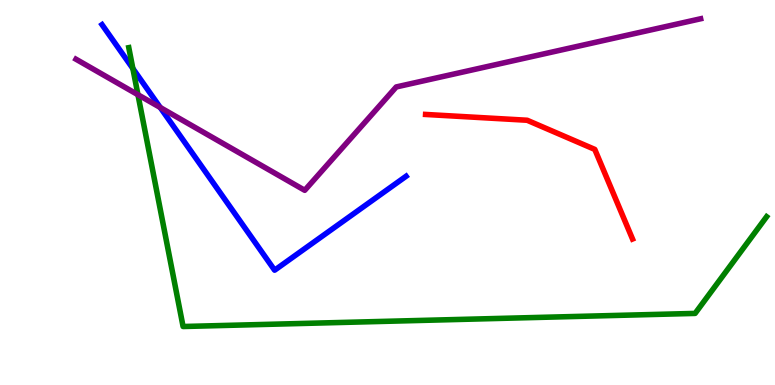[{'lines': ['blue', 'red'], 'intersections': []}, {'lines': ['green', 'red'], 'intersections': []}, {'lines': ['purple', 'red'], 'intersections': []}, {'lines': ['blue', 'green'], 'intersections': [{'x': 1.71, 'y': 8.22}]}, {'lines': ['blue', 'purple'], 'intersections': [{'x': 2.07, 'y': 7.21}]}, {'lines': ['green', 'purple'], 'intersections': [{'x': 1.78, 'y': 7.54}]}]